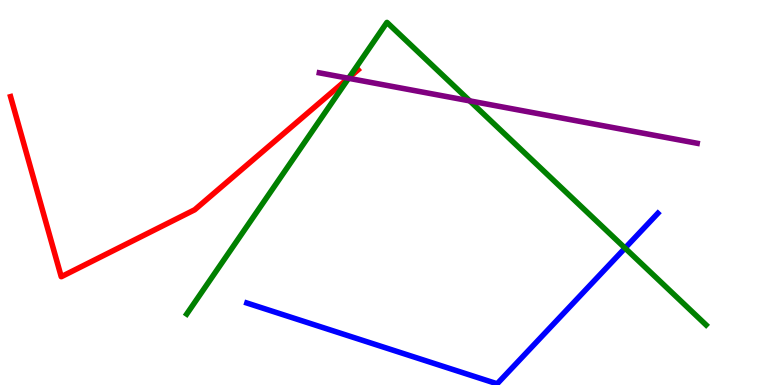[{'lines': ['blue', 'red'], 'intersections': []}, {'lines': ['green', 'red'], 'intersections': [{'x': 4.5, 'y': 7.99}]}, {'lines': ['purple', 'red'], 'intersections': [{'x': 4.49, 'y': 7.97}]}, {'lines': ['blue', 'green'], 'intersections': [{'x': 8.07, 'y': 3.56}]}, {'lines': ['blue', 'purple'], 'intersections': []}, {'lines': ['green', 'purple'], 'intersections': [{'x': 4.5, 'y': 7.97}, {'x': 6.06, 'y': 7.38}]}]